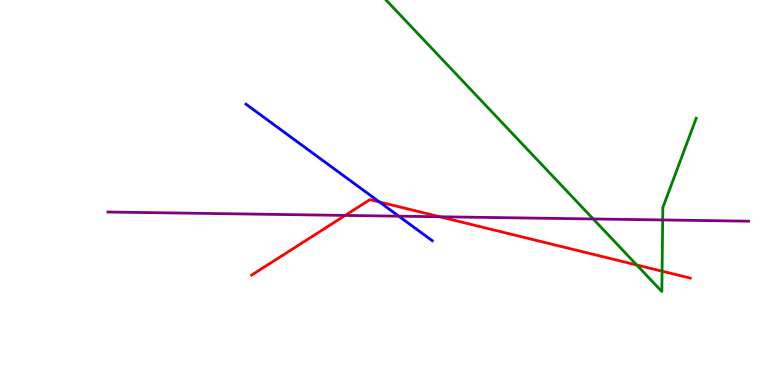[{'lines': ['blue', 'red'], 'intersections': [{'x': 4.9, 'y': 4.75}]}, {'lines': ['green', 'red'], 'intersections': [{'x': 8.22, 'y': 3.12}, {'x': 8.54, 'y': 2.96}]}, {'lines': ['purple', 'red'], 'intersections': [{'x': 4.45, 'y': 4.4}, {'x': 5.68, 'y': 4.37}]}, {'lines': ['blue', 'green'], 'intersections': []}, {'lines': ['blue', 'purple'], 'intersections': [{'x': 5.15, 'y': 4.38}]}, {'lines': ['green', 'purple'], 'intersections': [{'x': 7.65, 'y': 4.31}, {'x': 8.55, 'y': 4.29}]}]